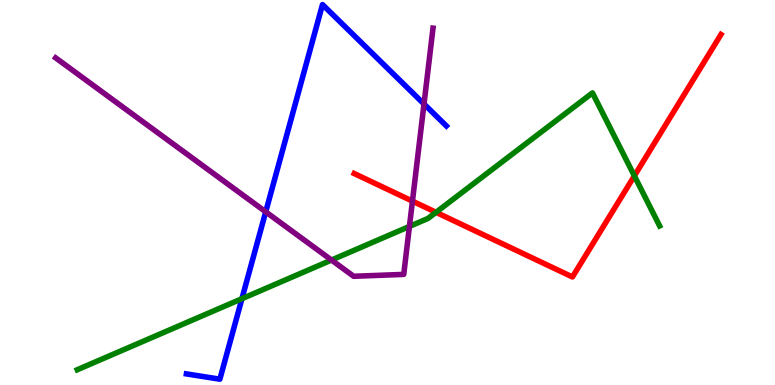[{'lines': ['blue', 'red'], 'intersections': []}, {'lines': ['green', 'red'], 'intersections': [{'x': 5.63, 'y': 4.49}, {'x': 8.19, 'y': 5.43}]}, {'lines': ['purple', 'red'], 'intersections': [{'x': 5.32, 'y': 4.78}]}, {'lines': ['blue', 'green'], 'intersections': [{'x': 3.12, 'y': 2.24}]}, {'lines': ['blue', 'purple'], 'intersections': [{'x': 3.43, 'y': 4.5}, {'x': 5.47, 'y': 7.3}]}, {'lines': ['green', 'purple'], 'intersections': [{'x': 4.28, 'y': 3.25}, {'x': 5.28, 'y': 4.12}]}]